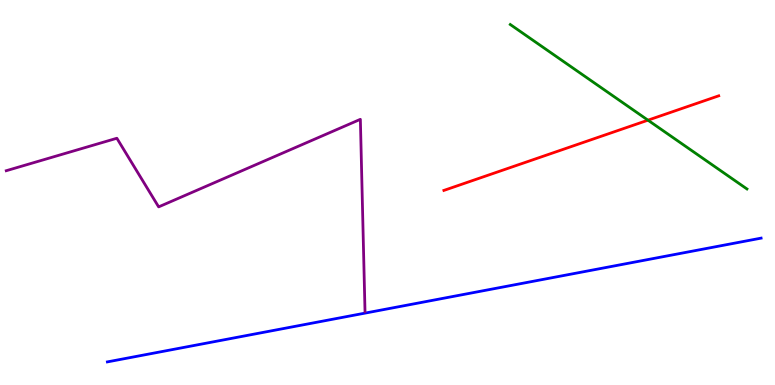[{'lines': ['blue', 'red'], 'intersections': []}, {'lines': ['green', 'red'], 'intersections': [{'x': 8.36, 'y': 6.88}]}, {'lines': ['purple', 'red'], 'intersections': []}, {'lines': ['blue', 'green'], 'intersections': []}, {'lines': ['blue', 'purple'], 'intersections': []}, {'lines': ['green', 'purple'], 'intersections': []}]